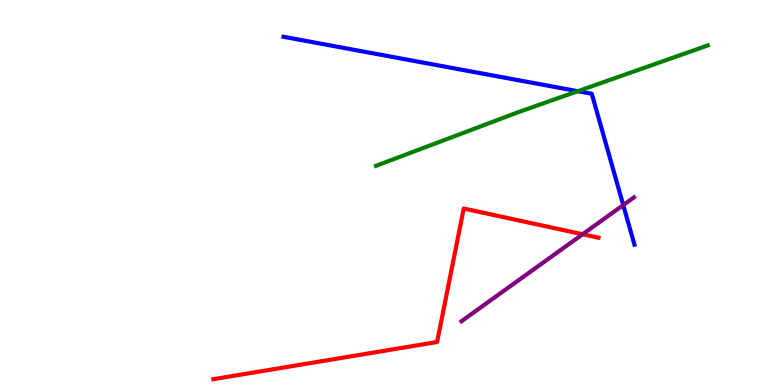[{'lines': ['blue', 'red'], 'intersections': []}, {'lines': ['green', 'red'], 'intersections': []}, {'lines': ['purple', 'red'], 'intersections': [{'x': 7.52, 'y': 3.92}]}, {'lines': ['blue', 'green'], 'intersections': [{'x': 7.46, 'y': 7.63}]}, {'lines': ['blue', 'purple'], 'intersections': [{'x': 8.04, 'y': 4.67}]}, {'lines': ['green', 'purple'], 'intersections': []}]